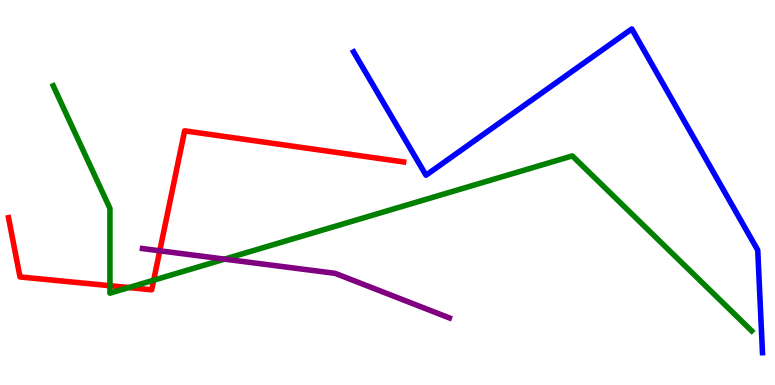[{'lines': ['blue', 'red'], 'intersections': []}, {'lines': ['green', 'red'], 'intersections': [{'x': 1.42, 'y': 2.58}, {'x': 1.66, 'y': 2.53}, {'x': 1.98, 'y': 2.72}]}, {'lines': ['purple', 'red'], 'intersections': [{'x': 2.06, 'y': 3.49}]}, {'lines': ['blue', 'green'], 'intersections': []}, {'lines': ['blue', 'purple'], 'intersections': []}, {'lines': ['green', 'purple'], 'intersections': [{'x': 2.9, 'y': 3.27}]}]